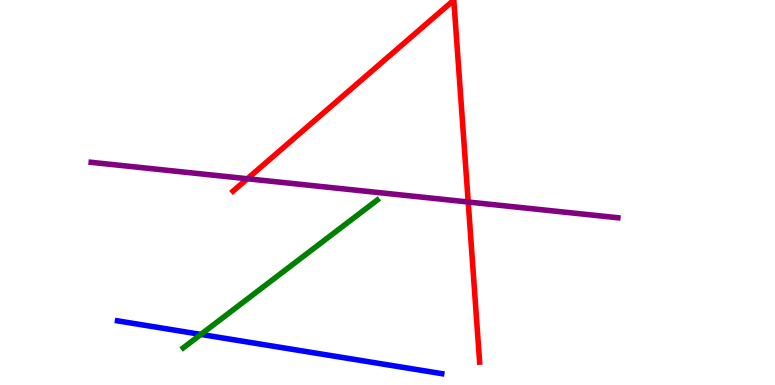[{'lines': ['blue', 'red'], 'intersections': []}, {'lines': ['green', 'red'], 'intersections': []}, {'lines': ['purple', 'red'], 'intersections': [{'x': 3.19, 'y': 5.36}, {'x': 6.04, 'y': 4.75}]}, {'lines': ['blue', 'green'], 'intersections': [{'x': 2.59, 'y': 1.31}]}, {'lines': ['blue', 'purple'], 'intersections': []}, {'lines': ['green', 'purple'], 'intersections': []}]